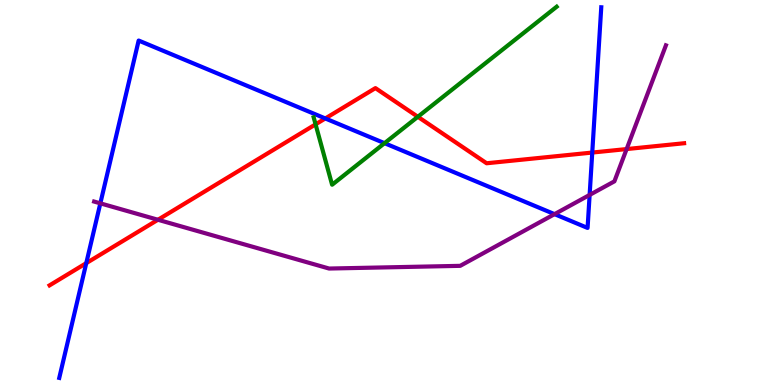[{'lines': ['blue', 'red'], 'intersections': [{'x': 1.11, 'y': 3.17}, {'x': 4.2, 'y': 6.92}, {'x': 7.64, 'y': 6.04}]}, {'lines': ['green', 'red'], 'intersections': [{'x': 4.07, 'y': 6.77}, {'x': 5.39, 'y': 6.97}]}, {'lines': ['purple', 'red'], 'intersections': [{'x': 2.04, 'y': 4.29}, {'x': 8.09, 'y': 6.13}]}, {'lines': ['blue', 'green'], 'intersections': [{'x': 4.96, 'y': 6.28}]}, {'lines': ['blue', 'purple'], 'intersections': [{'x': 1.29, 'y': 4.72}, {'x': 7.16, 'y': 4.44}, {'x': 7.61, 'y': 4.94}]}, {'lines': ['green', 'purple'], 'intersections': []}]